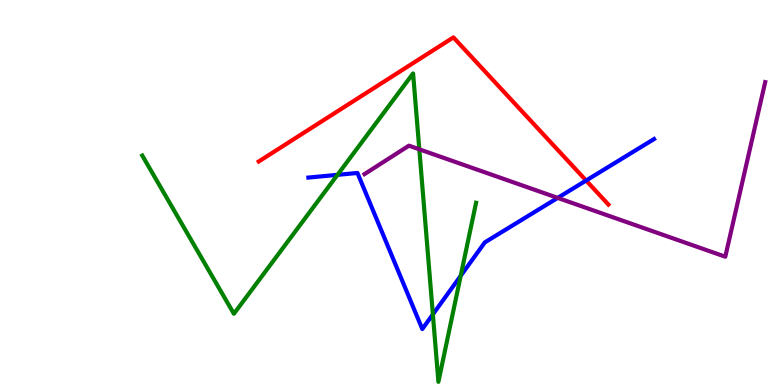[{'lines': ['blue', 'red'], 'intersections': [{'x': 7.56, 'y': 5.31}]}, {'lines': ['green', 'red'], 'intersections': []}, {'lines': ['purple', 'red'], 'intersections': []}, {'lines': ['blue', 'green'], 'intersections': [{'x': 4.35, 'y': 5.46}, {'x': 5.59, 'y': 1.83}, {'x': 5.94, 'y': 2.84}]}, {'lines': ['blue', 'purple'], 'intersections': [{'x': 7.2, 'y': 4.86}]}, {'lines': ['green', 'purple'], 'intersections': [{'x': 5.41, 'y': 6.12}]}]